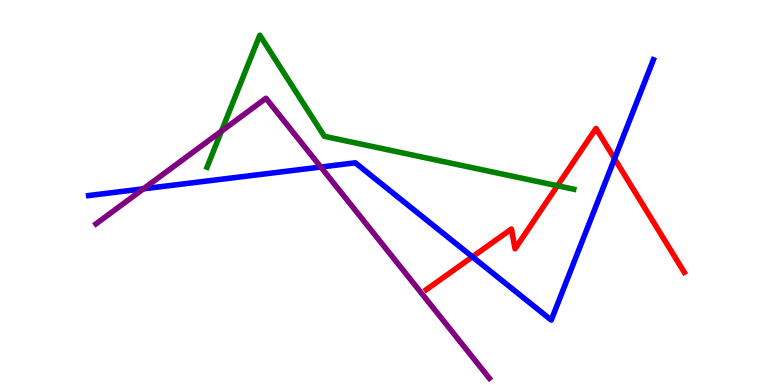[{'lines': ['blue', 'red'], 'intersections': [{'x': 6.1, 'y': 3.33}, {'x': 7.93, 'y': 5.88}]}, {'lines': ['green', 'red'], 'intersections': [{'x': 7.19, 'y': 5.18}]}, {'lines': ['purple', 'red'], 'intersections': []}, {'lines': ['blue', 'green'], 'intersections': []}, {'lines': ['blue', 'purple'], 'intersections': [{'x': 1.85, 'y': 5.1}, {'x': 4.14, 'y': 5.66}]}, {'lines': ['green', 'purple'], 'intersections': [{'x': 2.86, 'y': 6.59}]}]